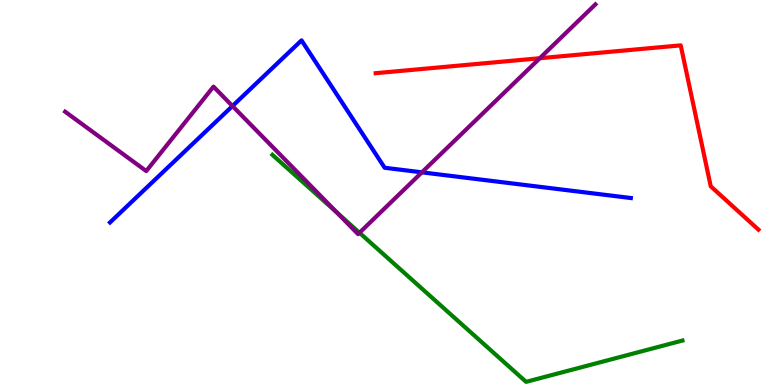[{'lines': ['blue', 'red'], 'intersections': []}, {'lines': ['green', 'red'], 'intersections': []}, {'lines': ['purple', 'red'], 'intersections': [{'x': 6.97, 'y': 8.49}]}, {'lines': ['blue', 'green'], 'intersections': []}, {'lines': ['blue', 'purple'], 'intersections': [{'x': 3.0, 'y': 7.25}, {'x': 5.44, 'y': 5.52}]}, {'lines': ['green', 'purple'], 'intersections': [{'x': 4.35, 'y': 4.47}, {'x': 4.64, 'y': 3.95}]}]